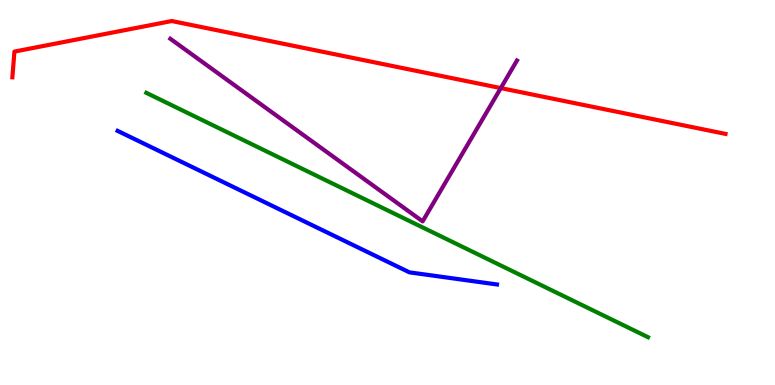[{'lines': ['blue', 'red'], 'intersections': []}, {'lines': ['green', 'red'], 'intersections': []}, {'lines': ['purple', 'red'], 'intersections': [{'x': 6.46, 'y': 7.71}]}, {'lines': ['blue', 'green'], 'intersections': []}, {'lines': ['blue', 'purple'], 'intersections': []}, {'lines': ['green', 'purple'], 'intersections': []}]